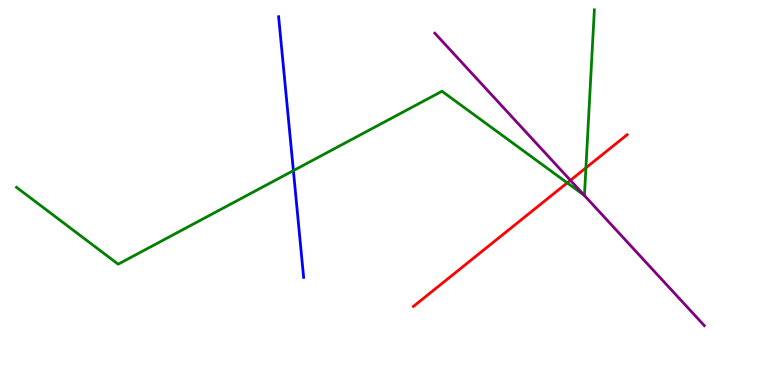[{'lines': ['blue', 'red'], 'intersections': []}, {'lines': ['green', 'red'], 'intersections': [{'x': 7.32, 'y': 5.25}, {'x': 7.56, 'y': 5.64}]}, {'lines': ['purple', 'red'], 'intersections': [{'x': 7.36, 'y': 5.32}]}, {'lines': ['blue', 'green'], 'intersections': [{'x': 3.79, 'y': 5.57}]}, {'lines': ['blue', 'purple'], 'intersections': []}, {'lines': ['green', 'purple'], 'intersections': [{'x': 7.54, 'y': 4.93}]}]